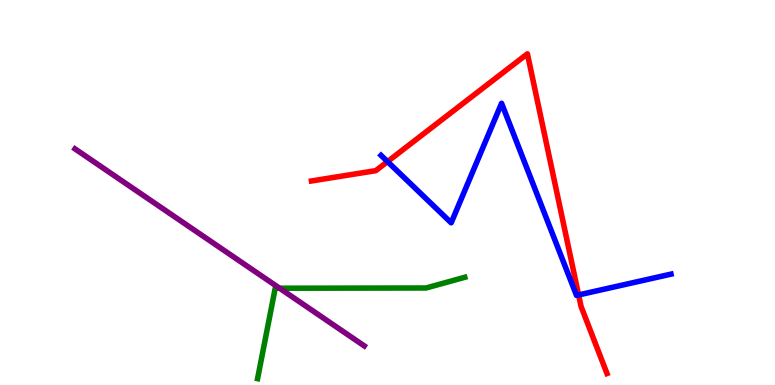[{'lines': ['blue', 'red'], 'intersections': [{'x': 5.0, 'y': 5.8}, {'x': 7.47, 'y': 2.34}]}, {'lines': ['green', 'red'], 'intersections': []}, {'lines': ['purple', 'red'], 'intersections': []}, {'lines': ['blue', 'green'], 'intersections': []}, {'lines': ['blue', 'purple'], 'intersections': []}, {'lines': ['green', 'purple'], 'intersections': [{'x': 3.61, 'y': 2.51}]}]